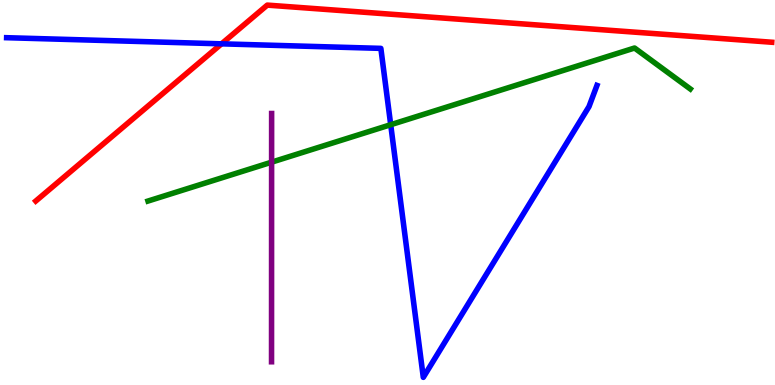[{'lines': ['blue', 'red'], 'intersections': [{'x': 2.86, 'y': 8.86}]}, {'lines': ['green', 'red'], 'intersections': []}, {'lines': ['purple', 'red'], 'intersections': []}, {'lines': ['blue', 'green'], 'intersections': [{'x': 5.04, 'y': 6.76}]}, {'lines': ['blue', 'purple'], 'intersections': []}, {'lines': ['green', 'purple'], 'intersections': [{'x': 3.5, 'y': 5.79}]}]